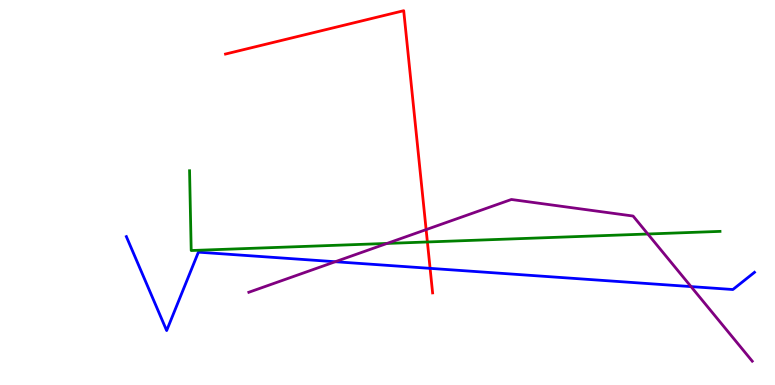[{'lines': ['blue', 'red'], 'intersections': [{'x': 5.55, 'y': 3.03}]}, {'lines': ['green', 'red'], 'intersections': [{'x': 5.51, 'y': 3.71}]}, {'lines': ['purple', 'red'], 'intersections': [{'x': 5.5, 'y': 4.04}]}, {'lines': ['blue', 'green'], 'intersections': []}, {'lines': ['blue', 'purple'], 'intersections': [{'x': 4.33, 'y': 3.2}, {'x': 8.92, 'y': 2.56}]}, {'lines': ['green', 'purple'], 'intersections': [{'x': 4.99, 'y': 3.68}, {'x': 8.36, 'y': 3.92}]}]